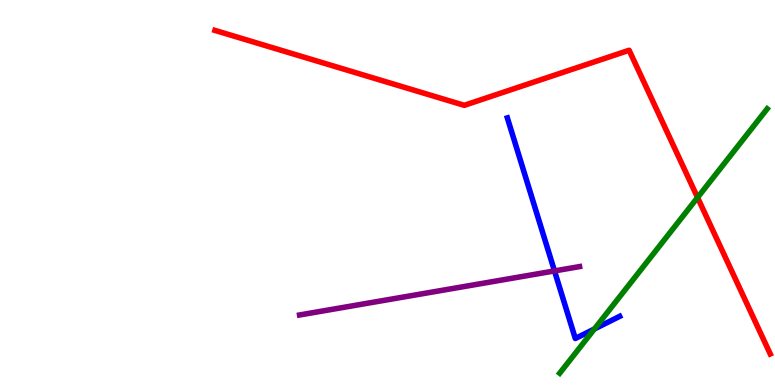[{'lines': ['blue', 'red'], 'intersections': []}, {'lines': ['green', 'red'], 'intersections': [{'x': 9.0, 'y': 4.87}]}, {'lines': ['purple', 'red'], 'intersections': []}, {'lines': ['blue', 'green'], 'intersections': [{'x': 7.67, 'y': 1.46}]}, {'lines': ['blue', 'purple'], 'intersections': [{'x': 7.15, 'y': 2.96}]}, {'lines': ['green', 'purple'], 'intersections': []}]